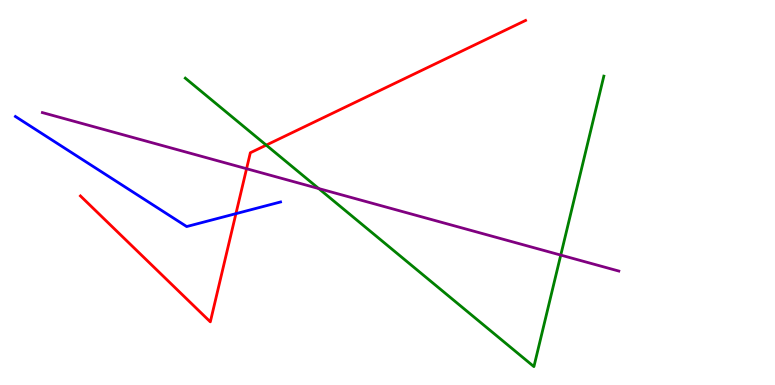[{'lines': ['blue', 'red'], 'intersections': [{'x': 3.04, 'y': 4.45}]}, {'lines': ['green', 'red'], 'intersections': [{'x': 3.44, 'y': 6.23}]}, {'lines': ['purple', 'red'], 'intersections': [{'x': 3.18, 'y': 5.62}]}, {'lines': ['blue', 'green'], 'intersections': []}, {'lines': ['blue', 'purple'], 'intersections': []}, {'lines': ['green', 'purple'], 'intersections': [{'x': 4.11, 'y': 5.1}, {'x': 7.24, 'y': 3.37}]}]